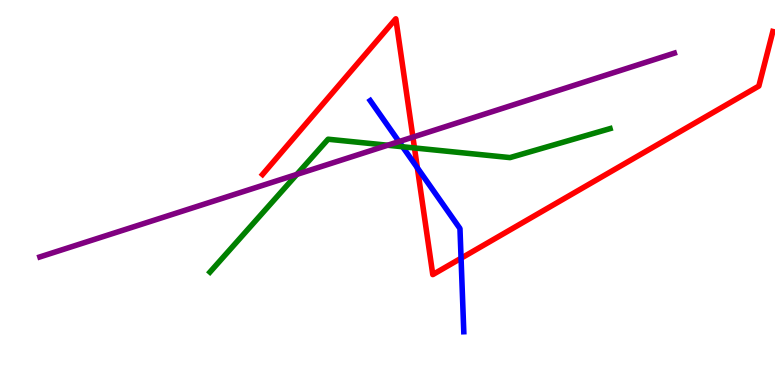[{'lines': ['blue', 'red'], 'intersections': [{'x': 5.39, 'y': 5.64}, {'x': 5.95, 'y': 3.29}]}, {'lines': ['green', 'red'], 'intersections': [{'x': 5.35, 'y': 6.16}]}, {'lines': ['purple', 'red'], 'intersections': [{'x': 5.33, 'y': 6.44}]}, {'lines': ['blue', 'green'], 'intersections': [{'x': 5.19, 'y': 6.19}]}, {'lines': ['blue', 'purple'], 'intersections': [{'x': 5.15, 'y': 6.32}]}, {'lines': ['green', 'purple'], 'intersections': [{'x': 3.83, 'y': 5.47}, {'x': 5.0, 'y': 6.23}]}]